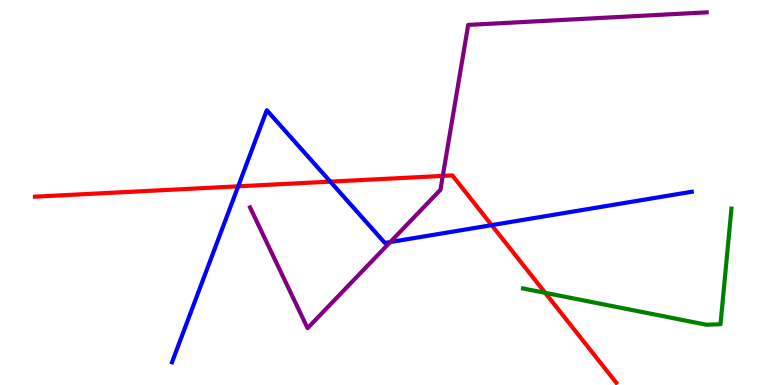[{'lines': ['blue', 'red'], 'intersections': [{'x': 3.07, 'y': 5.16}, {'x': 4.26, 'y': 5.28}, {'x': 6.34, 'y': 4.15}]}, {'lines': ['green', 'red'], 'intersections': [{'x': 7.03, 'y': 2.39}]}, {'lines': ['purple', 'red'], 'intersections': [{'x': 5.71, 'y': 5.43}]}, {'lines': ['blue', 'green'], 'intersections': []}, {'lines': ['blue', 'purple'], 'intersections': [{'x': 5.04, 'y': 3.71}]}, {'lines': ['green', 'purple'], 'intersections': []}]